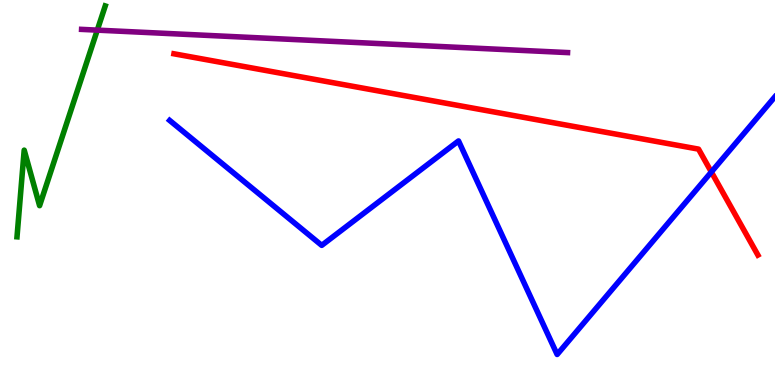[{'lines': ['blue', 'red'], 'intersections': [{'x': 9.18, 'y': 5.53}]}, {'lines': ['green', 'red'], 'intersections': []}, {'lines': ['purple', 'red'], 'intersections': []}, {'lines': ['blue', 'green'], 'intersections': []}, {'lines': ['blue', 'purple'], 'intersections': []}, {'lines': ['green', 'purple'], 'intersections': [{'x': 1.26, 'y': 9.22}]}]